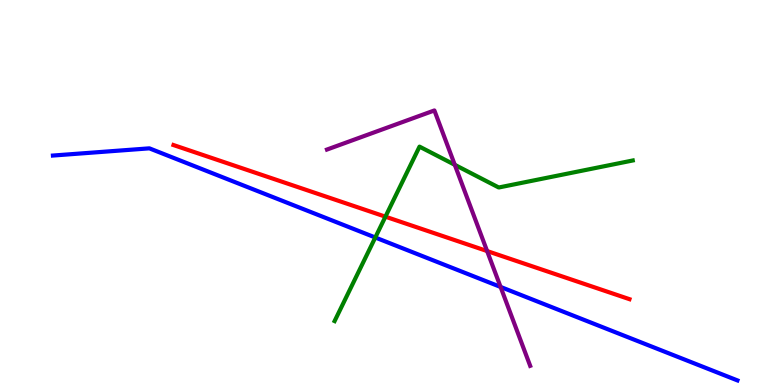[{'lines': ['blue', 'red'], 'intersections': []}, {'lines': ['green', 'red'], 'intersections': [{'x': 4.97, 'y': 4.37}]}, {'lines': ['purple', 'red'], 'intersections': [{'x': 6.29, 'y': 3.48}]}, {'lines': ['blue', 'green'], 'intersections': [{'x': 4.84, 'y': 3.83}]}, {'lines': ['blue', 'purple'], 'intersections': [{'x': 6.46, 'y': 2.55}]}, {'lines': ['green', 'purple'], 'intersections': [{'x': 5.87, 'y': 5.72}]}]